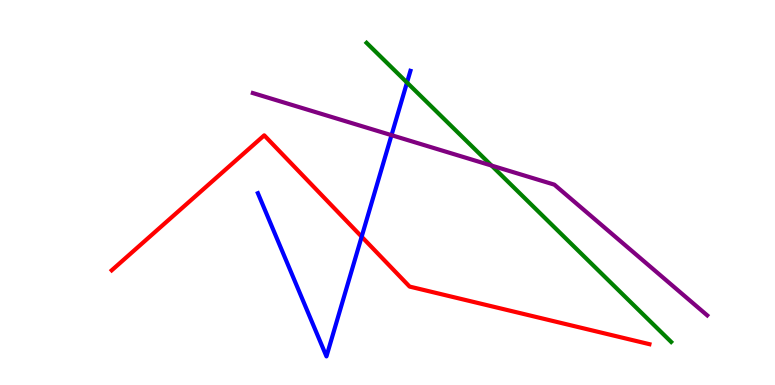[{'lines': ['blue', 'red'], 'intersections': [{'x': 4.67, 'y': 3.85}]}, {'lines': ['green', 'red'], 'intersections': []}, {'lines': ['purple', 'red'], 'intersections': []}, {'lines': ['blue', 'green'], 'intersections': [{'x': 5.25, 'y': 7.86}]}, {'lines': ['blue', 'purple'], 'intersections': [{'x': 5.05, 'y': 6.49}]}, {'lines': ['green', 'purple'], 'intersections': [{'x': 6.34, 'y': 5.7}]}]